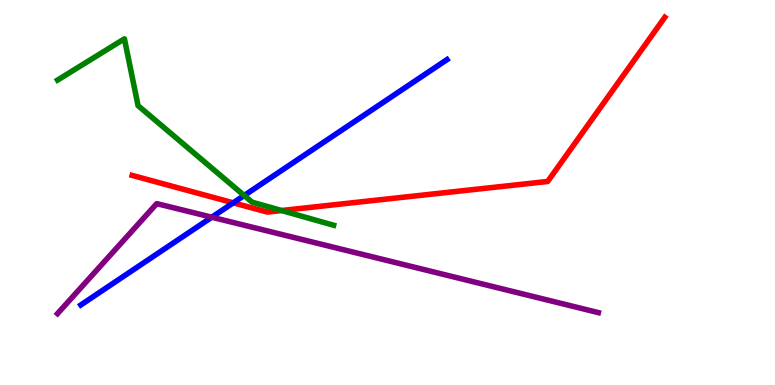[{'lines': ['blue', 'red'], 'intersections': [{'x': 3.01, 'y': 4.73}]}, {'lines': ['green', 'red'], 'intersections': [{'x': 3.63, 'y': 4.53}]}, {'lines': ['purple', 'red'], 'intersections': []}, {'lines': ['blue', 'green'], 'intersections': [{'x': 3.15, 'y': 4.92}]}, {'lines': ['blue', 'purple'], 'intersections': [{'x': 2.73, 'y': 4.36}]}, {'lines': ['green', 'purple'], 'intersections': []}]